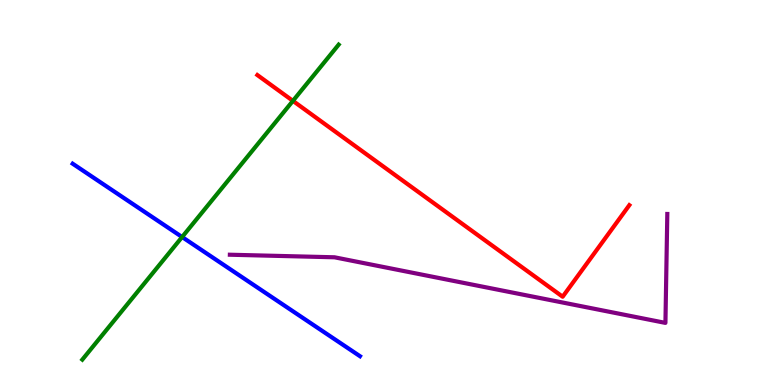[{'lines': ['blue', 'red'], 'intersections': []}, {'lines': ['green', 'red'], 'intersections': [{'x': 3.78, 'y': 7.38}]}, {'lines': ['purple', 'red'], 'intersections': []}, {'lines': ['blue', 'green'], 'intersections': [{'x': 2.35, 'y': 3.84}]}, {'lines': ['blue', 'purple'], 'intersections': []}, {'lines': ['green', 'purple'], 'intersections': []}]